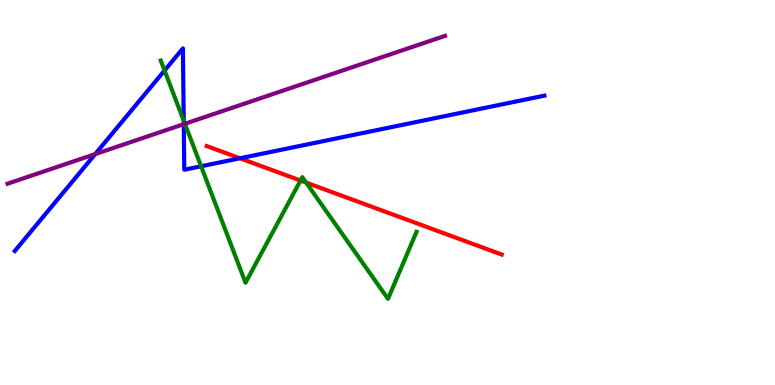[{'lines': ['blue', 'red'], 'intersections': [{'x': 3.1, 'y': 5.89}]}, {'lines': ['green', 'red'], 'intersections': [{'x': 3.88, 'y': 5.31}, {'x': 3.95, 'y': 5.26}]}, {'lines': ['purple', 'red'], 'intersections': []}, {'lines': ['blue', 'green'], 'intersections': [{'x': 2.12, 'y': 8.17}, {'x': 2.37, 'y': 6.86}, {'x': 2.59, 'y': 5.68}]}, {'lines': ['blue', 'purple'], 'intersections': [{'x': 1.23, 'y': 6.0}, {'x': 2.37, 'y': 6.77}]}, {'lines': ['green', 'purple'], 'intersections': [{'x': 2.39, 'y': 6.78}]}]